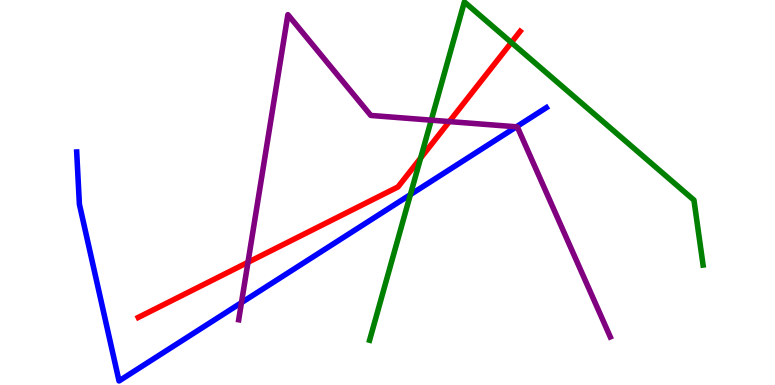[{'lines': ['blue', 'red'], 'intersections': []}, {'lines': ['green', 'red'], 'intersections': [{'x': 5.43, 'y': 5.89}, {'x': 6.6, 'y': 8.9}]}, {'lines': ['purple', 'red'], 'intersections': [{'x': 3.2, 'y': 3.19}, {'x': 5.8, 'y': 6.84}]}, {'lines': ['blue', 'green'], 'intersections': [{'x': 5.3, 'y': 4.95}]}, {'lines': ['blue', 'purple'], 'intersections': [{'x': 3.12, 'y': 2.14}, {'x': 6.66, 'y': 6.71}]}, {'lines': ['green', 'purple'], 'intersections': [{'x': 5.56, 'y': 6.88}]}]